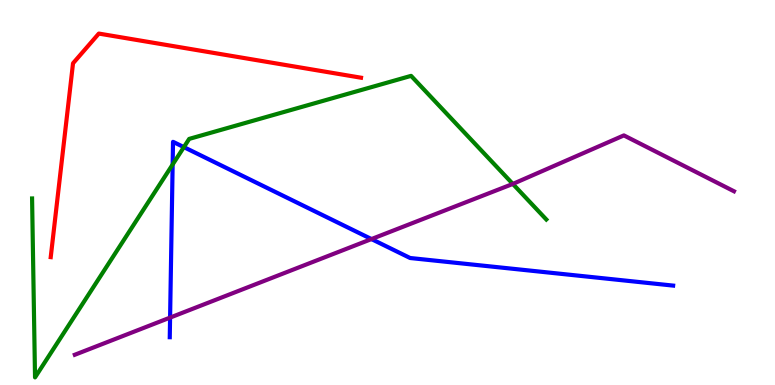[{'lines': ['blue', 'red'], 'intersections': []}, {'lines': ['green', 'red'], 'intersections': []}, {'lines': ['purple', 'red'], 'intersections': []}, {'lines': ['blue', 'green'], 'intersections': [{'x': 2.23, 'y': 5.73}, {'x': 2.37, 'y': 6.18}]}, {'lines': ['blue', 'purple'], 'intersections': [{'x': 2.19, 'y': 1.75}, {'x': 4.79, 'y': 3.79}]}, {'lines': ['green', 'purple'], 'intersections': [{'x': 6.62, 'y': 5.22}]}]